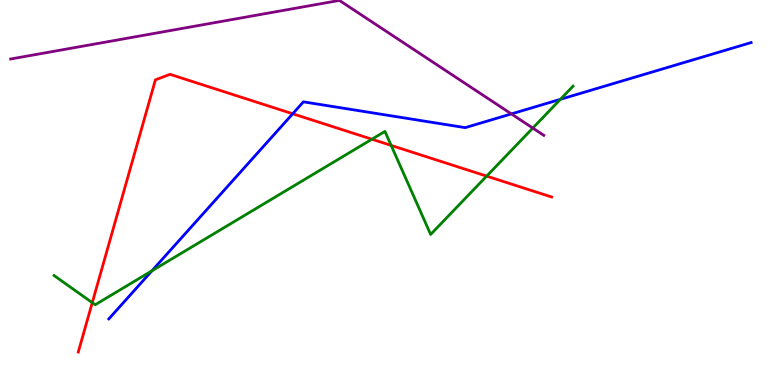[{'lines': ['blue', 'red'], 'intersections': [{'x': 3.78, 'y': 7.04}]}, {'lines': ['green', 'red'], 'intersections': [{'x': 1.19, 'y': 2.14}, {'x': 4.8, 'y': 6.38}, {'x': 5.05, 'y': 6.22}, {'x': 6.28, 'y': 5.43}]}, {'lines': ['purple', 'red'], 'intersections': []}, {'lines': ['blue', 'green'], 'intersections': [{'x': 1.96, 'y': 2.97}, {'x': 7.23, 'y': 7.42}]}, {'lines': ['blue', 'purple'], 'intersections': [{'x': 6.6, 'y': 7.04}]}, {'lines': ['green', 'purple'], 'intersections': [{'x': 6.87, 'y': 6.67}]}]